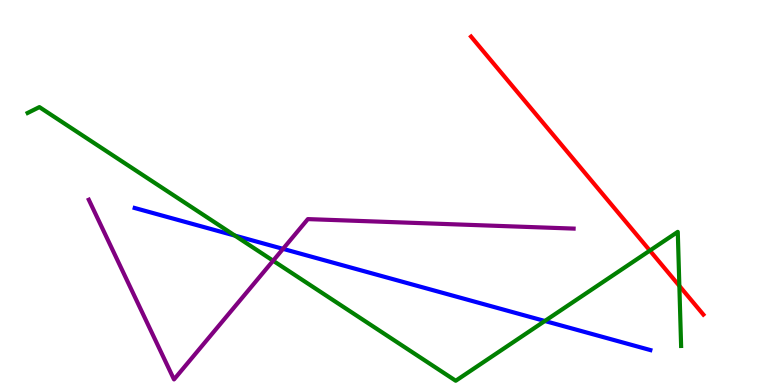[{'lines': ['blue', 'red'], 'intersections': []}, {'lines': ['green', 'red'], 'intersections': [{'x': 8.39, 'y': 3.49}, {'x': 8.77, 'y': 2.57}]}, {'lines': ['purple', 'red'], 'intersections': []}, {'lines': ['blue', 'green'], 'intersections': [{'x': 3.03, 'y': 3.88}, {'x': 7.03, 'y': 1.66}]}, {'lines': ['blue', 'purple'], 'intersections': [{'x': 3.65, 'y': 3.54}]}, {'lines': ['green', 'purple'], 'intersections': [{'x': 3.52, 'y': 3.23}]}]